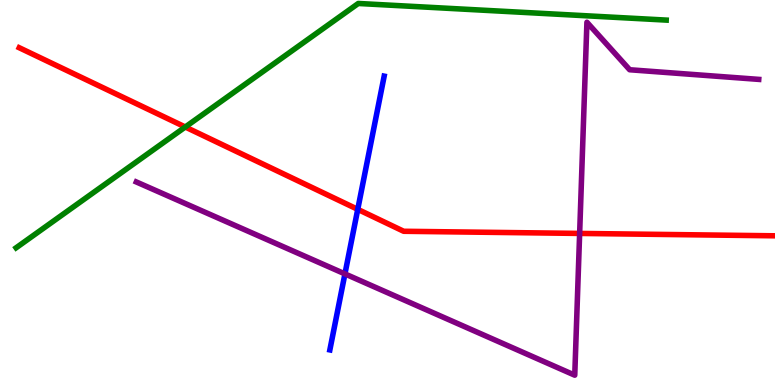[{'lines': ['blue', 'red'], 'intersections': [{'x': 4.62, 'y': 4.56}]}, {'lines': ['green', 'red'], 'intersections': [{'x': 2.39, 'y': 6.7}]}, {'lines': ['purple', 'red'], 'intersections': [{'x': 7.48, 'y': 3.94}]}, {'lines': ['blue', 'green'], 'intersections': []}, {'lines': ['blue', 'purple'], 'intersections': [{'x': 4.45, 'y': 2.89}]}, {'lines': ['green', 'purple'], 'intersections': []}]